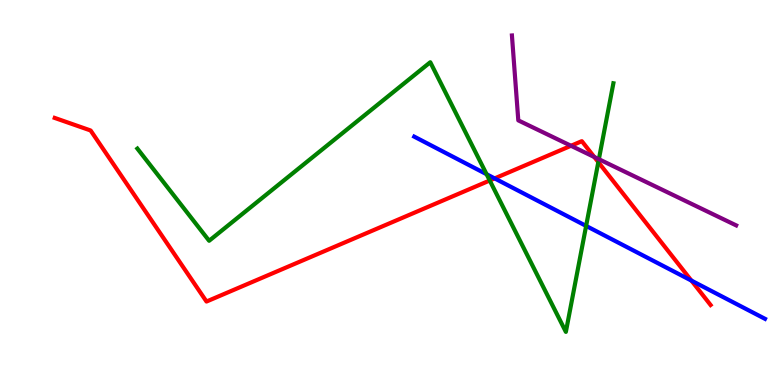[{'lines': ['blue', 'red'], 'intersections': [{'x': 6.38, 'y': 5.37}, {'x': 8.92, 'y': 2.71}]}, {'lines': ['green', 'red'], 'intersections': [{'x': 6.32, 'y': 5.31}, {'x': 7.72, 'y': 5.79}]}, {'lines': ['purple', 'red'], 'intersections': [{'x': 7.37, 'y': 6.21}, {'x': 7.67, 'y': 5.92}]}, {'lines': ['blue', 'green'], 'intersections': [{'x': 6.28, 'y': 5.47}, {'x': 7.56, 'y': 4.13}]}, {'lines': ['blue', 'purple'], 'intersections': []}, {'lines': ['green', 'purple'], 'intersections': [{'x': 7.73, 'y': 5.86}]}]